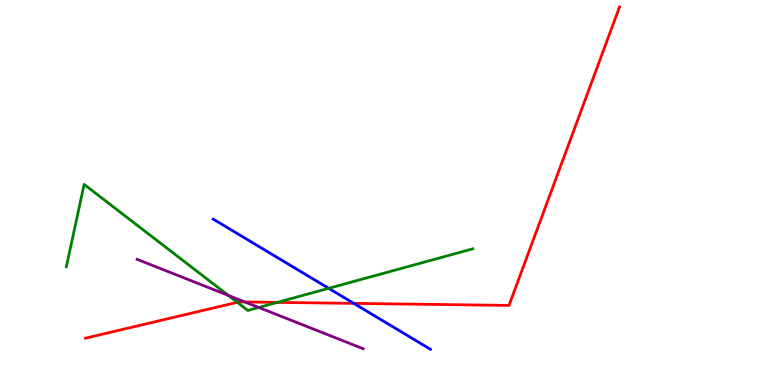[{'lines': ['blue', 'red'], 'intersections': [{'x': 4.57, 'y': 2.12}]}, {'lines': ['green', 'red'], 'intersections': [{'x': 3.06, 'y': 2.15}, {'x': 3.58, 'y': 2.15}]}, {'lines': ['purple', 'red'], 'intersections': [{'x': 3.16, 'y': 2.16}]}, {'lines': ['blue', 'green'], 'intersections': [{'x': 4.24, 'y': 2.51}]}, {'lines': ['blue', 'purple'], 'intersections': []}, {'lines': ['green', 'purple'], 'intersections': [{'x': 2.95, 'y': 2.33}, {'x': 3.34, 'y': 2.01}]}]